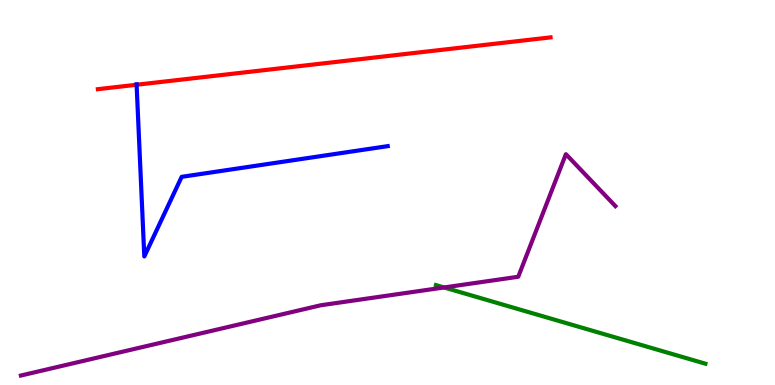[{'lines': ['blue', 'red'], 'intersections': [{'x': 1.76, 'y': 7.8}]}, {'lines': ['green', 'red'], 'intersections': []}, {'lines': ['purple', 'red'], 'intersections': []}, {'lines': ['blue', 'green'], 'intersections': []}, {'lines': ['blue', 'purple'], 'intersections': []}, {'lines': ['green', 'purple'], 'intersections': [{'x': 5.73, 'y': 2.53}]}]